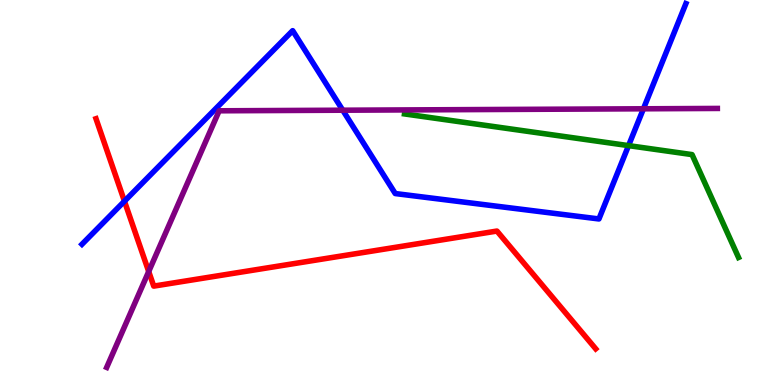[{'lines': ['blue', 'red'], 'intersections': [{'x': 1.61, 'y': 4.77}]}, {'lines': ['green', 'red'], 'intersections': []}, {'lines': ['purple', 'red'], 'intersections': [{'x': 1.92, 'y': 2.95}]}, {'lines': ['blue', 'green'], 'intersections': [{'x': 8.11, 'y': 6.22}]}, {'lines': ['blue', 'purple'], 'intersections': [{'x': 4.42, 'y': 7.14}, {'x': 8.3, 'y': 7.17}]}, {'lines': ['green', 'purple'], 'intersections': []}]